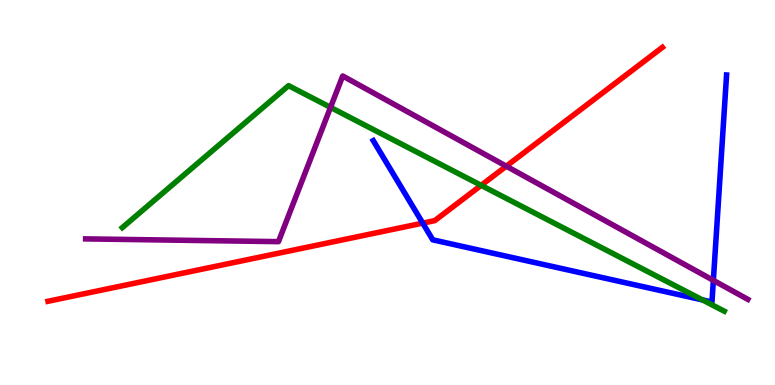[{'lines': ['blue', 'red'], 'intersections': [{'x': 5.45, 'y': 4.2}]}, {'lines': ['green', 'red'], 'intersections': [{'x': 6.21, 'y': 5.19}]}, {'lines': ['purple', 'red'], 'intersections': [{'x': 6.53, 'y': 5.68}]}, {'lines': ['blue', 'green'], 'intersections': [{'x': 9.06, 'y': 2.21}]}, {'lines': ['blue', 'purple'], 'intersections': [{'x': 9.2, 'y': 2.72}]}, {'lines': ['green', 'purple'], 'intersections': [{'x': 4.26, 'y': 7.21}]}]